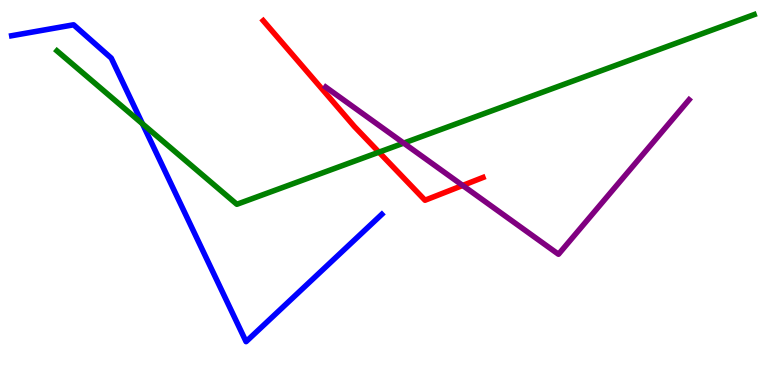[{'lines': ['blue', 'red'], 'intersections': []}, {'lines': ['green', 'red'], 'intersections': [{'x': 4.89, 'y': 6.05}]}, {'lines': ['purple', 'red'], 'intersections': [{'x': 5.97, 'y': 5.18}]}, {'lines': ['blue', 'green'], 'intersections': [{'x': 1.84, 'y': 6.78}]}, {'lines': ['blue', 'purple'], 'intersections': []}, {'lines': ['green', 'purple'], 'intersections': [{'x': 5.21, 'y': 6.28}]}]